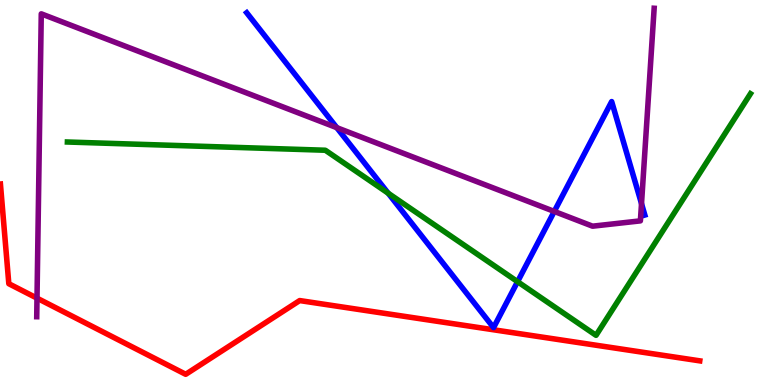[{'lines': ['blue', 'red'], 'intersections': []}, {'lines': ['green', 'red'], 'intersections': []}, {'lines': ['purple', 'red'], 'intersections': [{'x': 0.477, 'y': 2.26}]}, {'lines': ['blue', 'green'], 'intersections': [{'x': 5.01, 'y': 4.98}, {'x': 6.68, 'y': 2.68}]}, {'lines': ['blue', 'purple'], 'intersections': [{'x': 4.35, 'y': 6.68}, {'x': 7.15, 'y': 4.51}, {'x': 8.28, 'y': 4.71}]}, {'lines': ['green', 'purple'], 'intersections': []}]